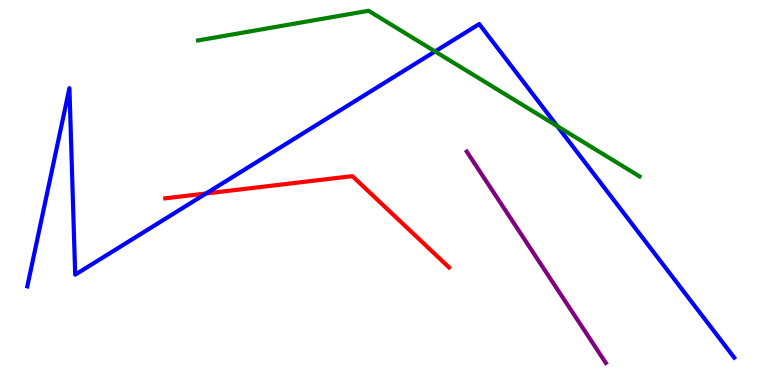[{'lines': ['blue', 'red'], 'intersections': [{'x': 2.66, 'y': 4.97}]}, {'lines': ['green', 'red'], 'intersections': []}, {'lines': ['purple', 'red'], 'intersections': []}, {'lines': ['blue', 'green'], 'intersections': [{'x': 5.61, 'y': 8.66}, {'x': 7.19, 'y': 6.72}]}, {'lines': ['blue', 'purple'], 'intersections': []}, {'lines': ['green', 'purple'], 'intersections': []}]